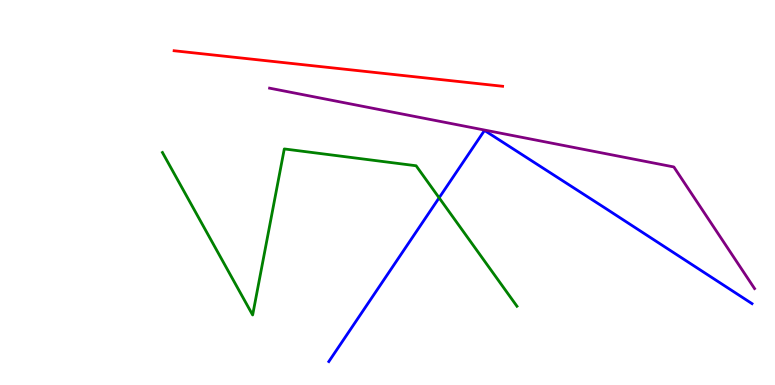[{'lines': ['blue', 'red'], 'intersections': []}, {'lines': ['green', 'red'], 'intersections': []}, {'lines': ['purple', 'red'], 'intersections': []}, {'lines': ['blue', 'green'], 'intersections': [{'x': 5.67, 'y': 4.86}]}, {'lines': ['blue', 'purple'], 'intersections': []}, {'lines': ['green', 'purple'], 'intersections': []}]